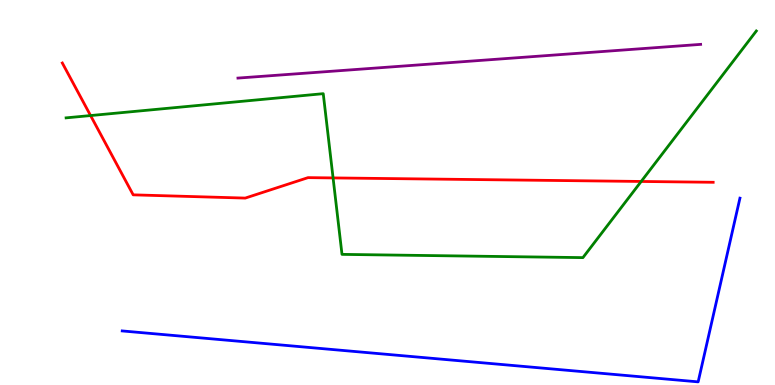[{'lines': ['blue', 'red'], 'intersections': []}, {'lines': ['green', 'red'], 'intersections': [{'x': 1.17, 'y': 7.0}, {'x': 4.3, 'y': 5.38}, {'x': 8.27, 'y': 5.29}]}, {'lines': ['purple', 'red'], 'intersections': []}, {'lines': ['blue', 'green'], 'intersections': []}, {'lines': ['blue', 'purple'], 'intersections': []}, {'lines': ['green', 'purple'], 'intersections': []}]